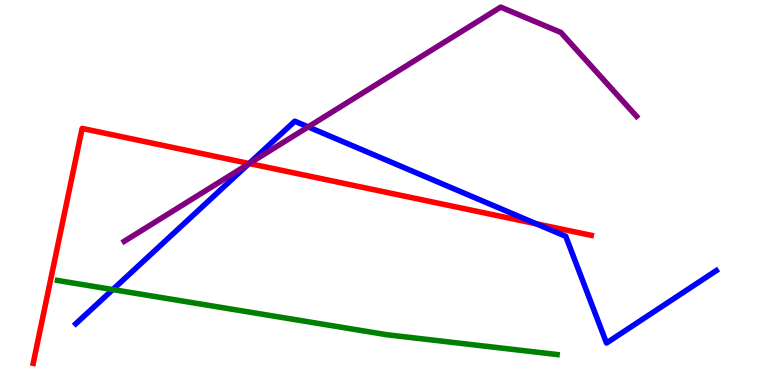[{'lines': ['blue', 'red'], 'intersections': [{'x': 3.21, 'y': 5.75}, {'x': 6.92, 'y': 4.19}]}, {'lines': ['green', 'red'], 'intersections': []}, {'lines': ['purple', 'red'], 'intersections': [{'x': 3.22, 'y': 5.75}]}, {'lines': ['blue', 'green'], 'intersections': [{'x': 1.46, 'y': 2.48}]}, {'lines': ['blue', 'purple'], 'intersections': [{'x': 3.21, 'y': 5.74}, {'x': 3.98, 'y': 6.7}]}, {'lines': ['green', 'purple'], 'intersections': []}]